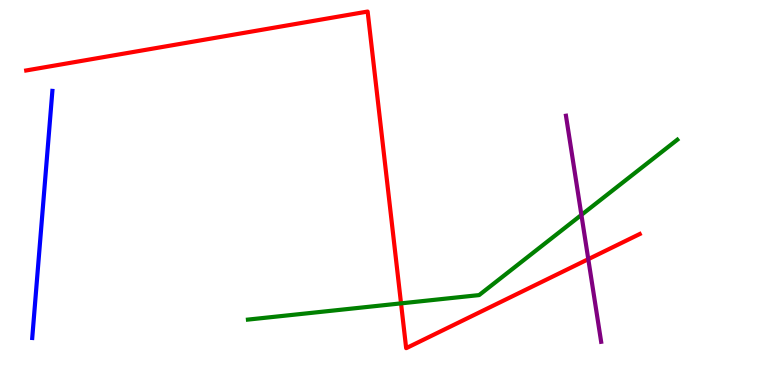[{'lines': ['blue', 'red'], 'intersections': []}, {'lines': ['green', 'red'], 'intersections': [{'x': 5.17, 'y': 2.12}]}, {'lines': ['purple', 'red'], 'intersections': [{'x': 7.59, 'y': 3.27}]}, {'lines': ['blue', 'green'], 'intersections': []}, {'lines': ['blue', 'purple'], 'intersections': []}, {'lines': ['green', 'purple'], 'intersections': [{'x': 7.5, 'y': 4.42}]}]